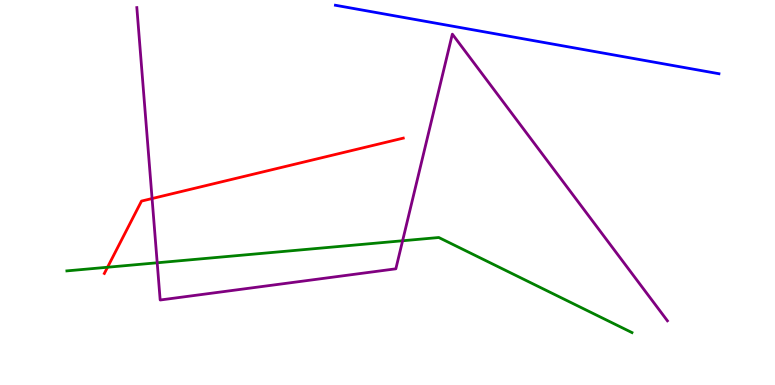[{'lines': ['blue', 'red'], 'intersections': []}, {'lines': ['green', 'red'], 'intersections': [{'x': 1.39, 'y': 3.06}]}, {'lines': ['purple', 'red'], 'intersections': [{'x': 1.96, 'y': 4.84}]}, {'lines': ['blue', 'green'], 'intersections': []}, {'lines': ['blue', 'purple'], 'intersections': []}, {'lines': ['green', 'purple'], 'intersections': [{'x': 2.03, 'y': 3.17}, {'x': 5.19, 'y': 3.75}]}]